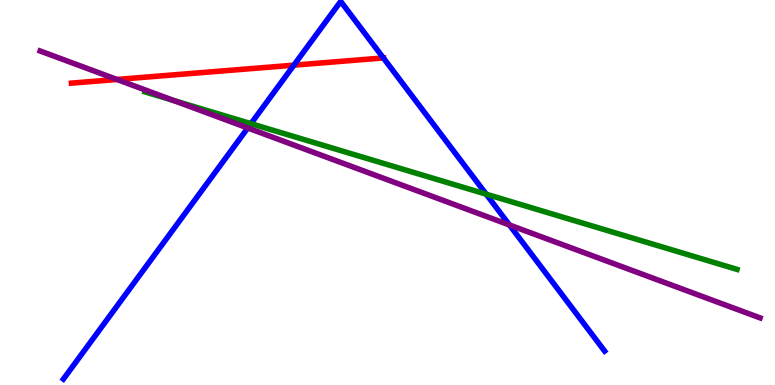[{'lines': ['blue', 'red'], 'intersections': [{'x': 3.79, 'y': 8.31}, {'x': 4.95, 'y': 8.5}]}, {'lines': ['green', 'red'], 'intersections': []}, {'lines': ['purple', 'red'], 'intersections': [{'x': 1.51, 'y': 7.94}]}, {'lines': ['blue', 'green'], 'intersections': [{'x': 3.24, 'y': 6.79}, {'x': 6.27, 'y': 4.96}]}, {'lines': ['blue', 'purple'], 'intersections': [{'x': 3.2, 'y': 6.68}, {'x': 6.57, 'y': 4.16}]}, {'lines': ['green', 'purple'], 'intersections': [{'x': 2.24, 'y': 7.39}]}]